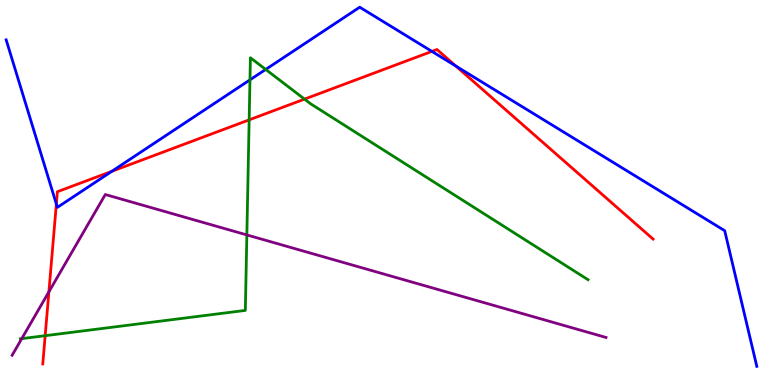[{'lines': ['blue', 'red'], 'intersections': [{'x': 0.727, 'y': 4.7}, {'x': 1.44, 'y': 5.55}, {'x': 5.57, 'y': 8.66}, {'x': 5.88, 'y': 8.28}]}, {'lines': ['green', 'red'], 'intersections': [{'x': 0.583, 'y': 1.28}, {'x': 3.21, 'y': 6.89}, {'x': 3.93, 'y': 7.43}]}, {'lines': ['purple', 'red'], 'intersections': [{'x': 0.631, 'y': 2.42}]}, {'lines': ['blue', 'green'], 'intersections': [{'x': 3.23, 'y': 7.93}, {'x': 3.43, 'y': 8.2}]}, {'lines': ['blue', 'purple'], 'intersections': []}, {'lines': ['green', 'purple'], 'intersections': [{'x': 0.281, 'y': 1.2}, {'x': 3.19, 'y': 3.9}]}]